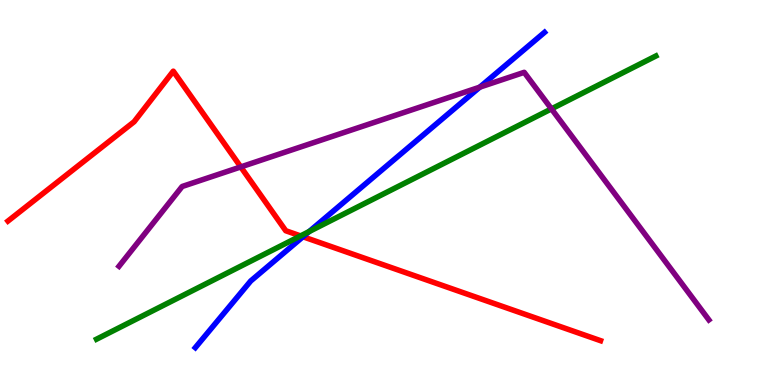[{'lines': ['blue', 'red'], 'intersections': [{'x': 3.91, 'y': 3.85}]}, {'lines': ['green', 'red'], 'intersections': [{'x': 3.88, 'y': 3.87}]}, {'lines': ['purple', 'red'], 'intersections': [{'x': 3.11, 'y': 5.66}]}, {'lines': ['blue', 'green'], 'intersections': [{'x': 3.99, 'y': 3.98}]}, {'lines': ['blue', 'purple'], 'intersections': [{'x': 6.19, 'y': 7.74}]}, {'lines': ['green', 'purple'], 'intersections': [{'x': 7.12, 'y': 7.17}]}]